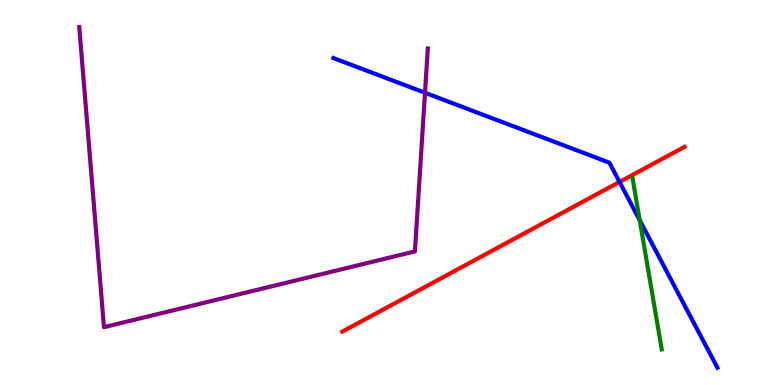[{'lines': ['blue', 'red'], 'intersections': [{'x': 7.99, 'y': 5.27}]}, {'lines': ['green', 'red'], 'intersections': []}, {'lines': ['purple', 'red'], 'intersections': []}, {'lines': ['blue', 'green'], 'intersections': [{'x': 8.25, 'y': 4.28}]}, {'lines': ['blue', 'purple'], 'intersections': [{'x': 5.48, 'y': 7.59}]}, {'lines': ['green', 'purple'], 'intersections': []}]